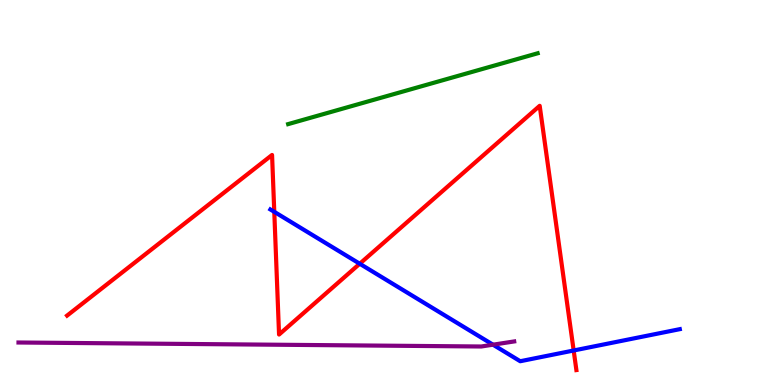[{'lines': ['blue', 'red'], 'intersections': [{'x': 3.54, 'y': 4.5}, {'x': 4.64, 'y': 3.15}, {'x': 7.4, 'y': 0.896}]}, {'lines': ['green', 'red'], 'intersections': []}, {'lines': ['purple', 'red'], 'intersections': []}, {'lines': ['blue', 'green'], 'intersections': []}, {'lines': ['blue', 'purple'], 'intersections': [{'x': 6.36, 'y': 1.05}]}, {'lines': ['green', 'purple'], 'intersections': []}]